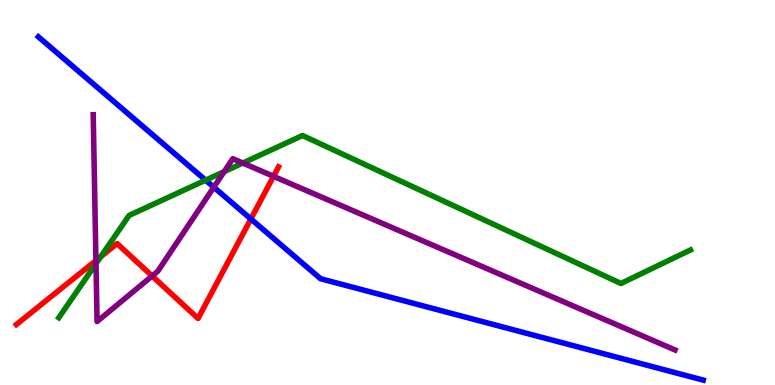[{'lines': ['blue', 'red'], 'intersections': [{'x': 3.24, 'y': 4.31}]}, {'lines': ['green', 'red'], 'intersections': [{'x': 1.3, 'y': 3.33}]}, {'lines': ['purple', 'red'], 'intersections': [{'x': 1.24, 'y': 3.23}, {'x': 1.96, 'y': 2.83}, {'x': 3.53, 'y': 5.42}]}, {'lines': ['blue', 'green'], 'intersections': [{'x': 2.65, 'y': 5.32}]}, {'lines': ['blue', 'purple'], 'intersections': [{'x': 2.76, 'y': 5.14}]}, {'lines': ['green', 'purple'], 'intersections': [{'x': 1.24, 'y': 3.15}, {'x': 2.89, 'y': 5.54}, {'x': 3.13, 'y': 5.77}]}]